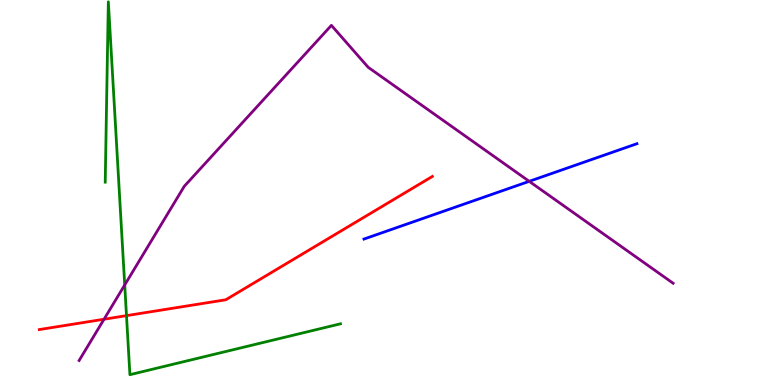[{'lines': ['blue', 'red'], 'intersections': []}, {'lines': ['green', 'red'], 'intersections': [{'x': 1.63, 'y': 1.8}]}, {'lines': ['purple', 'red'], 'intersections': [{'x': 1.34, 'y': 1.71}]}, {'lines': ['blue', 'green'], 'intersections': []}, {'lines': ['blue', 'purple'], 'intersections': [{'x': 6.83, 'y': 5.29}]}, {'lines': ['green', 'purple'], 'intersections': [{'x': 1.61, 'y': 2.6}]}]